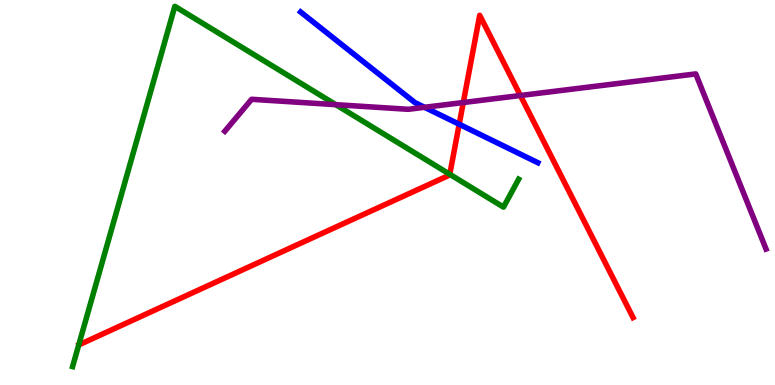[{'lines': ['blue', 'red'], 'intersections': [{'x': 5.93, 'y': 6.77}]}, {'lines': ['green', 'red'], 'intersections': [{'x': 5.8, 'y': 5.47}]}, {'lines': ['purple', 'red'], 'intersections': [{'x': 5.98, 'y': 7.34}, {'x': 6.71, 'y': 7.52}]}, {'lines': ['blue', 'green'], 'intersections': []}, {'lines': ['blue', 'purple'], 'intersections': [{'x': 5.48, 'y': 7.21}]}, {'lines': ['green', 'purple'], 'intersections': [{'x': 4.33, 'y': 7.28}]}]